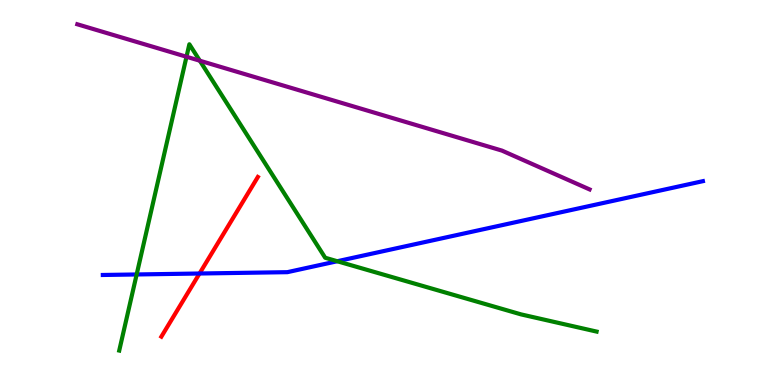[{'lines': ['blue', 'red'], 'intersections': [{'x': 2.57, 'y': 2.9}]}, {'lines': ['green', 'red'], 'intersections': []}, {'lines': ['purple', 'red'], 'intersections': []}, {'lines': ['blue', 'green'], 'intersections': [{'x': 1.76, 'y': 2.87}, {'x': 4.35, 'y': 3.21}]}, {'lines': ['blue', 'purple'], 'intersections': []}, {'lines': ['green', 'purple'], 'intersections': [{'x': 2.41, 'y': 8.53}, {'x': 2.58, 'y': 8.42}]}]